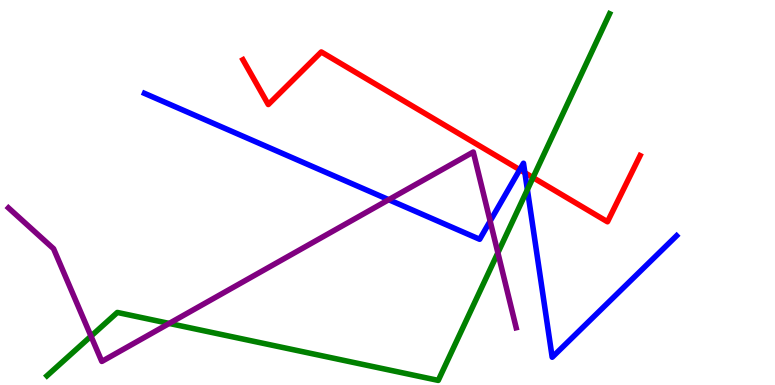[{'lines': ['blue', 'red'], 'intersections': [{'x': 6.71, 'y': 5.59}, {'x': 6.77, 'y': 5.51}]}, {'lines': ['green', 'red'], 'intersections': [{'x': 6.88, 'y': 5.39}]}, {'lines': ['purple', 'red'], 'intersections': []}, {'lines': ['blue', 'green'], 'intersections': [{'x': 6.81, 'y': 5.07}]}, {'lines': ['blue', 'purple'], 'intersections': [{'x': 5.02, 'y': 4.81}, {'x': 6.32, 'y': 4.26}]}, {'lines': ['green', 'purple'], 'intersections': [{'x': 1.17, 'y': 1.27}, {'x': 2.18, 'y': 1.6}, {'x': 6.42, 'y': 3.43}]}]